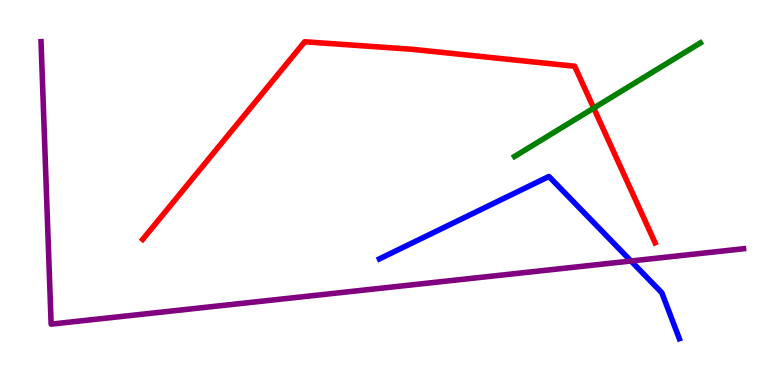[{'lines': ['blue', 'red'], 'intersections': []}, {'lines': ['green', 'red'], 'intersections': [{'x': 7.66, 'y': 7.19}]}, {'lines': ['purple', 'red'], 'intersections': []}, {'lines': ['blue', 'green'], 'intersections': []}, {'lines': ['blue', 'purple'], 'intersections': [{'x': 8.14, 'y': 3.22}]}, {'lines': ['green', 'purple'], 'intersections': []}]